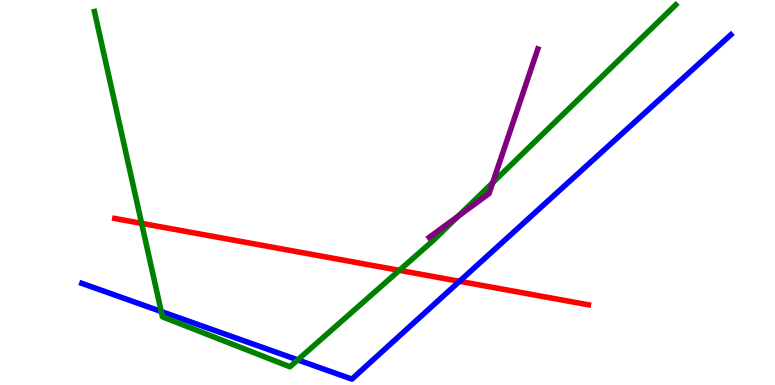[{'lines': ['blue', 'red'], 'intersections': [{'x': 5.93, 'y': 2.69}]}, {'lines': ['green', 'red'], 'intersections': [{'x': 1.83, 'y': 4.2}, {'x': 5.15, 'y': 2.98}]}, {'lines': ['purple', 'red'], 'intersections': []}, {'lines': ['blue', 'green'], 'intersections': [{'x': 2.08, 'y': 1.91}, {'x': 3.84, 'y': 0.652}]}, {'lines': ['blue', 'purple'], 'intersections': []}, {'lines': ['green', 'purple'], 'intersections': [{'x': 5.91, 'y': 4.39}, {'x': 6.36, 'y': 5.25}]}]